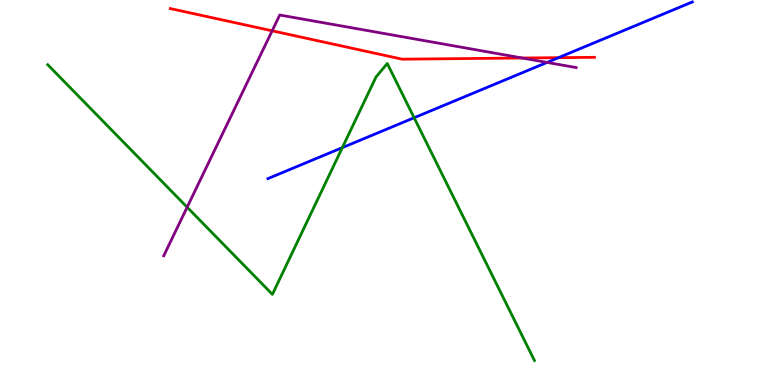[{'lines': ['blue', 'red'], 'intersections': [{'x': 7.21, 'y': 8.5}]}, {'lines': ['green', 'red'], 'intersections': []}, {'lines': ['purple', 'red'], 'intersections': [{'x': 3.51, 'y': 9.2}, {'x': 6.74, 'y': 8.49}]}, {'lines': ['blue', 'green'], 'intersections': [{'x': 4.42, 'y': 6.17}, {'x': 5.34, 'y': 6.94}]}, {'lines': ['blue', 'purple'], 'intersections': [{'x': 7.06, 'y': 8.38}]}, {'lines': ['green', 'purple'], 'intersections': [{'x': 2.41, 'y': 4.62}]}]